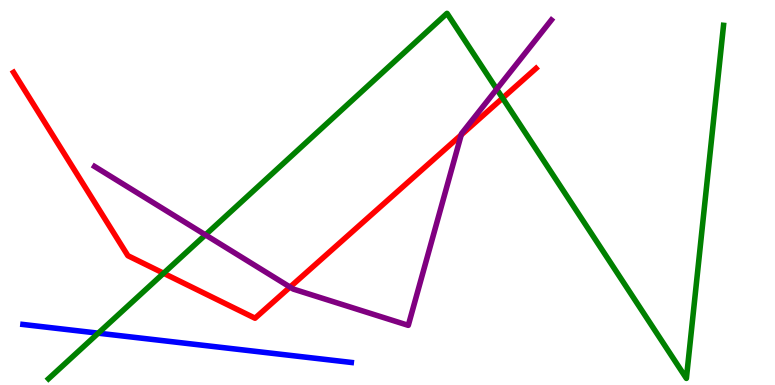[{'lines': ['blue', 'red'], 'intersections': []}, {'lines': ['green', 'red'], 'intersections': [{'x': 2.11, 'y': 2.9}, {'x': 6.49, 'y': 7.45}]}, {'lines': ['purple', 'red'], 'intersections': [{'x': 3.74, 'y': 2.54}, {'x': 5.95, 'y': 6.5}]}, {'lines': ['blue', 'green'], 'intersections': [{'x': 1.27, 'y': 1.35}]}, {'lines': ['blue', 'purple'], 'intersections': []}, {'lines': ['green', 'purple'], 'intersections': [{'x': 2.65, 'y': 3.9}, {'x': 6.41, 'y': 7.69}]}]